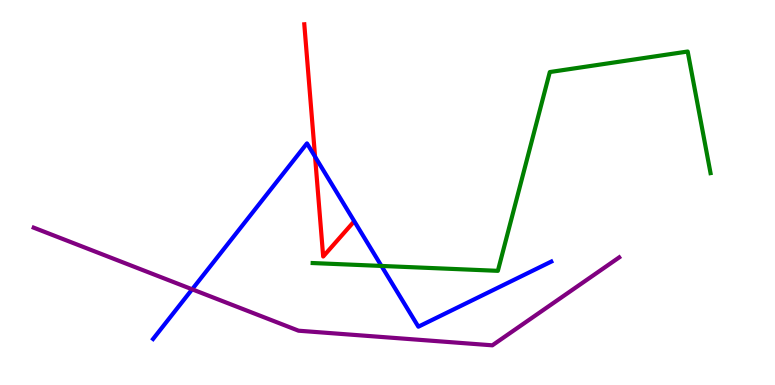[{'lines': ['blue', 'red'], 'intersections': [{'x': 4.07, 'y': 5.93}]}, {'lines': ['green', 'red'], 'intersections': []}, {'lines': ['purple', 'red'], 'intersections': []}, {'lines': ['blue', 'green'], 'intersections': [{'x': 4.92, 'y': 3.09}]}, {'lines': ['blue', 'purple'], 'intersections': [{'x': 2.48, 'y': 2.49}]}, {'lines': ['green', 'purple'], 'intersections': []}]